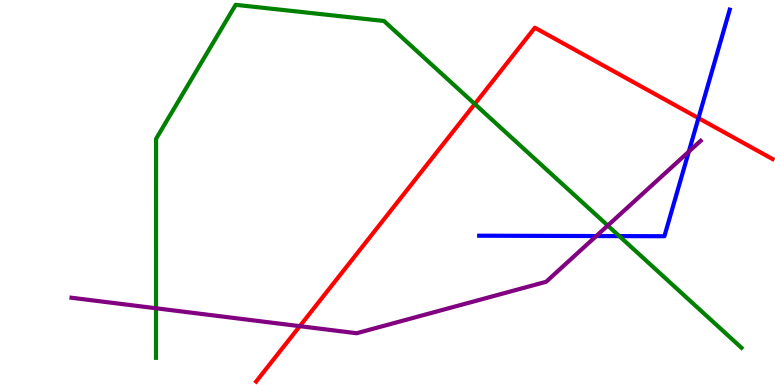[{'lines': ['blue', 'red'], 'intersections': [{'x': 9.01, 'y': 6.93}]}, {'lines': ['green', 'red'], 'intersections': [{'x': 6.13, 'y': 7.3}]}, {'lines': ['purple', 'red'], 'intersections': [{'x': 3.87, 'y': 1.53}]}, {'lines': ['blue', 'green'], 'intersections': [{'x': 7.99, 'y': 3.87}]}, {'lines': ['blue', 'purple'], 'intersections': [{'x': 7.69, 'y': 3.87}, {'x': 8.89, 'y': 6.06}]}, {'lines': ['green', 'purple'], 'intersections': [{'x': 2.01, 'y': 1.99}, {'x': 7.84, 'y': 4.14}]}]